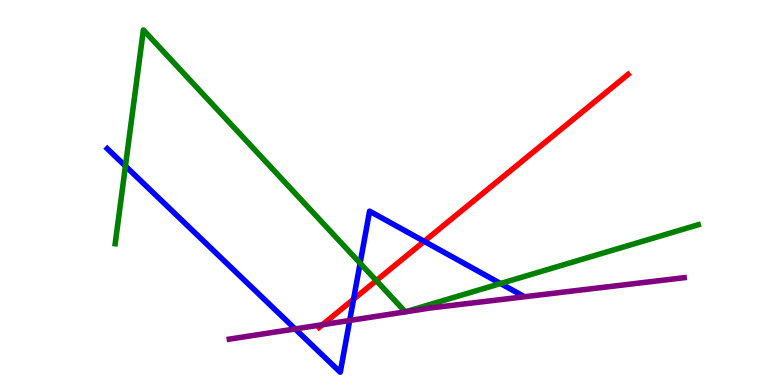[{'lines': ['blue', 'red'], 'intersections': [{'x': 4.56, 'y': 2.23}, {'x': 5.47, 'y': 3.73}]}, {'lines': ['green', 'red'], 'intersections': [{'x': 4.86, 'y': 2.71}]}, {'lines': ['purple', 'red'], 'intersections': [{'x': 4.16, 'y': 1.57}]}, {'lines': ['blue', 'green'], 'intersections': [{'x': 1.62, 'y': 5.69}, {'x': 4.65, 'y': 3.16}, {'x': 6.46, 'y': 2.64}]}, {'lines': ['blue', 'purple'], 'intersections': [{'x': 3.81, 'y': 1.46}, {'x': 4.51, 'y': 1.68}]}, {'lines': ['green', 'purple'], 'intersections': []}]